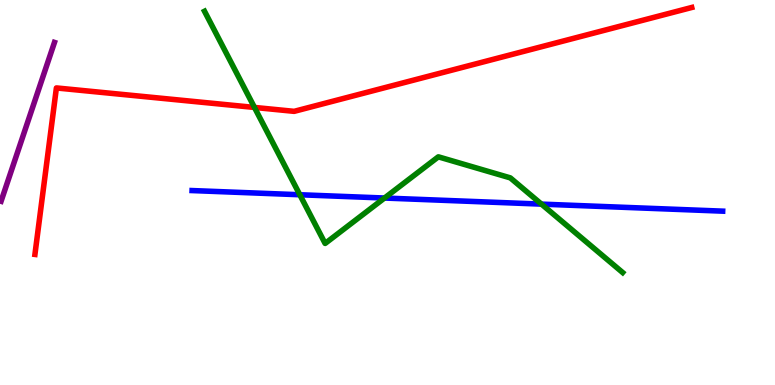[{'lines': ['blue', 'red'], 'intersections': []}, {'lines': ['green', 'red'], 'intersections': [{'x': 3.28, 'y': 7.21}]}, {'lines': ['purple', 'red'], 'intersections': []}, {'lines': ['blue', 'green'], 'intersections': [{'x': 3.87, 'y': 4.94}, {'x': 4.96, 'y': 4.86}, {'x': 6.99, 'y': 4.7}]}, {'lines': ['blue', 'purple'], 'intersections': []}, {'lines': ['green', 'purple'], 'intersections': []}]